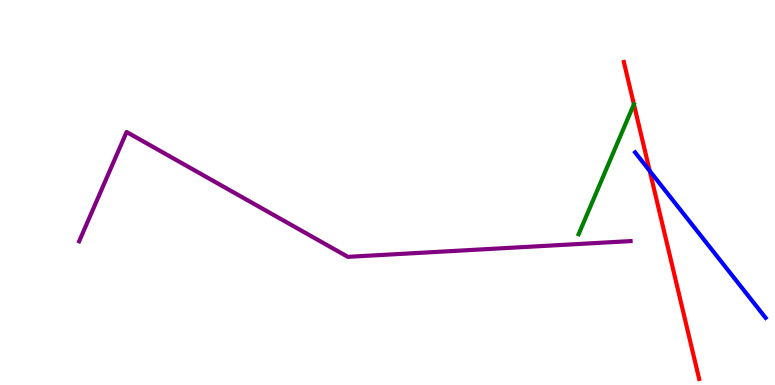[{'lines': ['blue', 'red'], 'intersections': [{'x': 8.38, 'y': 5.56}]}, {'lines': ['green', 'red'], 'intersections': []}, {'lines': ['purple', 'red'], 'intersections': []}, {'lines': ['blue', 'green'], 'intersections': []}, {'lines': ['blue', 'purple'], 'intersections': []}, {'lines': ['green', 'purple'], 'intersections': []}]